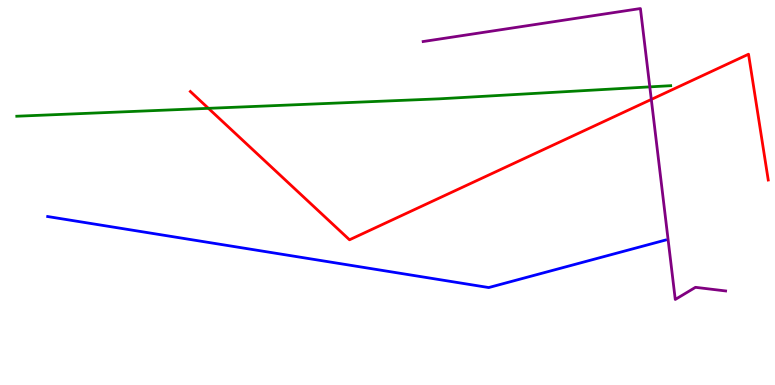[{'lines': ['blue', 'red'], 'intersections': []}, {'lines': ['green', 'red'], 'intersections': [{'x': 2.69, 'y': 7.19}]}, {'lines': ['purple', 'red'], 'intersections': [{'x': 8.4, 'y': 7.42}]}, {'lines': ['blue', 'green'], 'intersections': []}, {'lines': ['blue', 'purple'], 'intersections': []}, {'lines': ['green', 'purple'], 'intersections': [{'x': 8.38, 'y': 7.74}]}]